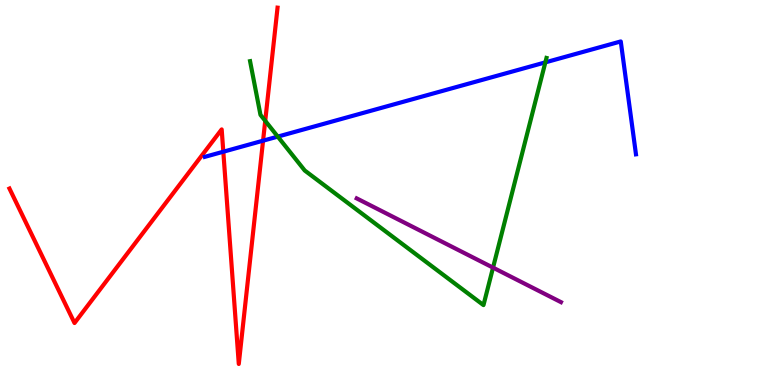[{'lines': ['blue', 'red'], 'intersections': [{'x': 2.88, 'y': 6.06}, {'x': 3.39, 'y': 6.35}]}, {'lines': ['green', 'red'], 'intersections': [{'x': 3.42, 'y': 6.86}]}, {'lines': ['purple', 'red'], 'intersections': []}, {'lines': ['blue', 'green'], 'intersections': [{'x': 3.58, 'y': 6.45}, {'x': 7.04, 'y': 8.38}]}, {'lines': ['blue', 'purple'], 'intersections': []}, {'lines': ['green', 'purple'], 'intersections': [{'x': 6.36, 'y': 3.05}]}]